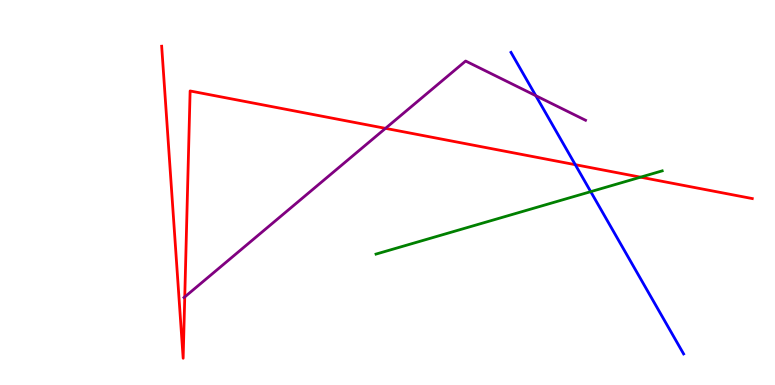[{'lines': ['blue', 'red'], 'intersections': [{'x': 7.42, 'y': 5.72}]}, {'lines': ['green', 'red'], 'intersections': [{'x': 8.26, 'y': 5.4}]}, {'lines': ['purple', 'red'], 'intersections': [{'x': 2.38, 'y': 2.29}, {'x': 4.97, 'y': 6.67}]}, {'lines': ['blue', 'green'], 'intersections': [{'x': 7.62, 'y': 5.02}]}, {'lines': ['blue', 'purple'], 'intersections': [{'x': 6.91, 'y': 7.51}]}, {'lines': ['green', 'purple'], 'intersections': []}]